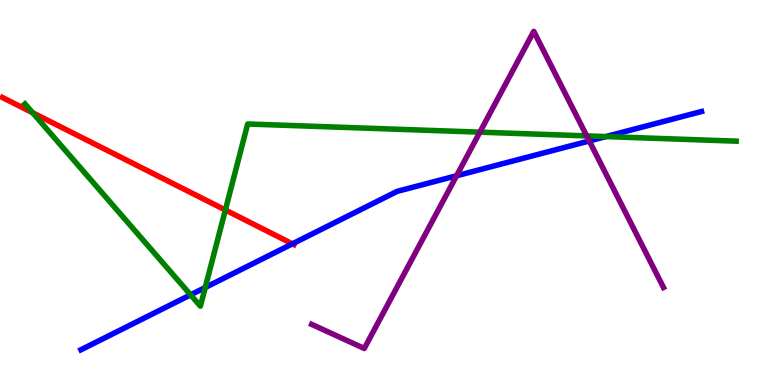[{'lines': ['blue', 'red'], 'intersections': [{'x': 3.77, 'y': 3.67}]}, {'lines': ['green', 'red'], 'intersections': [{'x': 0.421, 'y': 7.07}, {'x': 2.91, 'y': 4.55}]}, {'lines': ['purple', 'red'], 'intersections': []}, {'lines': ['blue', 'green'], 'intersections': [{'x': 2.46, 'y': 2.34}, {'x': 2.65, 'y': 2.53}, {'x': 7.82, 'y': 6.45}]}, {'lines': ['blue', 'purple'], 'intersections': [{'x': 5.89, 'y': 5.43}, {'x': 7.6, 'y': 6.34}]}, {'lines': ['green', 'purple'], 'intersections': [{'x': 6.19, 'y': 6.57}, {'x': 7.57, 'y': 6.47}]}]